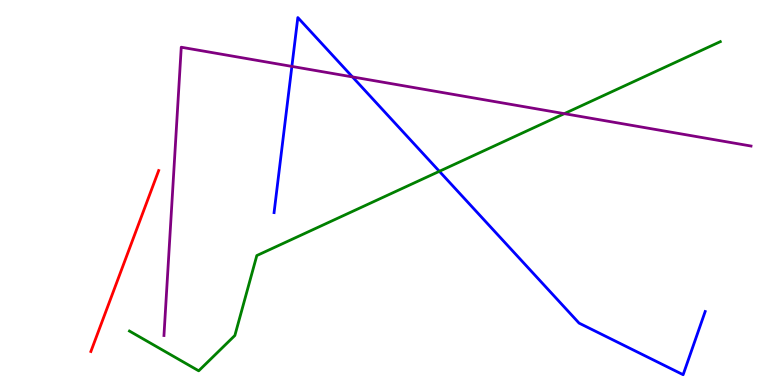[{'lines': ['blue', 'red'], 'intersections': []}, {'lines': ['green', 'red'], 'intersections': []}, {'lines': ['purple', 'red'], 'intersections': []}, {'lines': ['blue', 'green'], 'intersections': [{'x': 5.67, 'y': 5.55}]}, {'lines': ['blue', 'purple'], 'intersections': [{'x': 3.77, 'y': 8.28}, {'x': 4.55, 'y': 8.0}]}, {'lines': ['green', 'purple'], 'intersections': [{'x': 7.28, 'y': 7.05}]}]